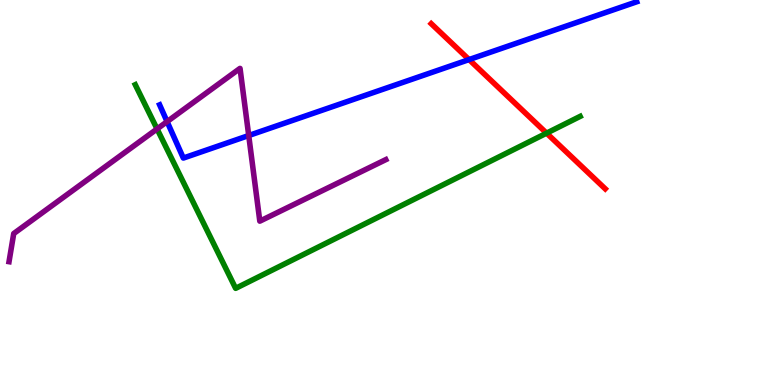[{'lines': ['blue', 'red'], 'intersections': [{'x': 6.05, 'y': 8.45}]}, {'lines': ['green', 'red'], 'intersections': [{'x': 7.05, 'y': 6.54}]}, {'lines': ['purple', 'red'], 'intersections': []}, {'lines': ['blue', 'green'], 'intersections': []}, {'lines': ['blue', 'purple'], 'intersections': [{'x': 2.16, 'y': 6.84}, {'x': 3.21, 'y': 6.48}]}, {'lines': ['green', 'purple'], 'intersections': [{'x': 2.03, 'y': 6.65}]}]